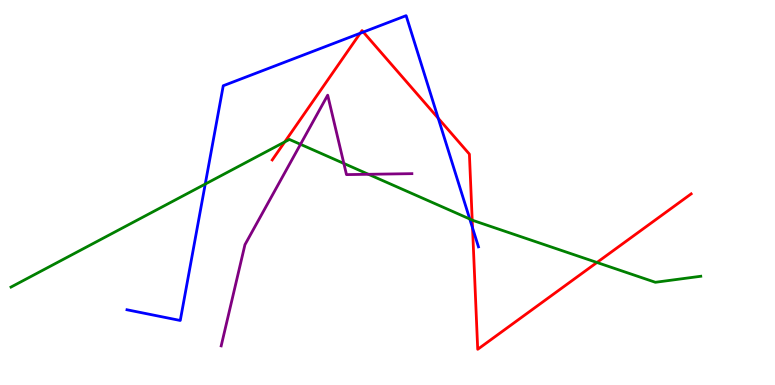[{'lines': ['blue', 'red'], 'intersections': [{'x': 4.65, 'y': 9.14}, {'x': 4.69, 'y': 9.17}, {'x': 5.65, 'y': 6.93}, {'x': 6.1, 'y': 4.08}]}, {'lines': ['green', 'red'], 'intersections': [{'x': 3.67, 'y': 6.31}, {'x': 6.09, 'y': 4.28}, {'x': 7.7, 'y': 3.18}]}, {'lines': ['purple', 'red'], 'intersections': []}, {'lines': ['blue', 'green'], 'intersections': [{'x': 2.65, 'y': 5.22}, {'x': 6.06, 'y': 4.31}]}, {'lines': ['blue', 'purple'], 'intersections': []}, {'lines': ['green', 'purple'], 'intersections': [{'x': 3.88, 'y': 6.25}, {'x': 4.44, 'y': 5.75}, {'x': 4.75, 'y': 5.47}]}]